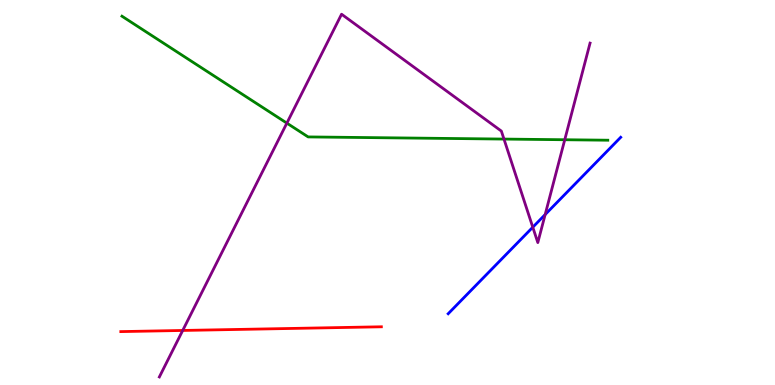[{'lines': ['blue', 'red'], 'intersections': []}, {'lines': ['green', 'red'], 'intersections': []}, {'lines': ['purple', 'red'], 'intersections': [{'x': 2.36, 'y': 1.42}]}, {'lines': ['blue', 'green'], 'intersections': []}, {'lines': ['blue', 'purple'], 'intersections': [{'x': 6.87, 'y': 4.1}, {'x': 7.03, 'y': 4.43}]}, {'lines': ['green', 'purple'], 'intersections': [{'x': 3.7, 'y': 6.8}, {'x': 6.5, 'y': 6.39}, {'x': 7.29, 'y': 6.37}]}]